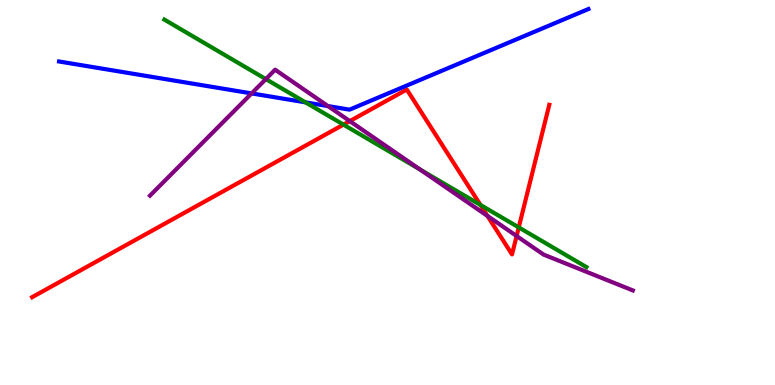[{'lines': ['blue', 'red'], 'intersections': []}, {'lines': ['green', 'red'], 'intersections': [{'x': 4.43, 'y': 6.76}, {'x': 6.2, 'y': 4.68}, {'x': 6.69, 'y': 4.09}]}, {'lines': ['purple', 'red'], 'intersections': [{'x': 4.51, 'y': 6.85}, {'x': 6.29, 'y': 4.39}, {'x': 6.67, 'y': 3.87}]}, {'lines': ['blue', 'green'], 'intersections': [{'x': 3.94, 'y': 7.34}]}, {'lines': ['blue', 'purple'], 'intersections': [{'x': 3.25, 'y': 7.57}, {'x': 4.23, 'y': 7.24}]}, {'lines': ['green', 'purple'], 'intersections': [{'x': 3.43, 'y': 7.95}, {'x': 5.42, 'y': 5.59}]}]